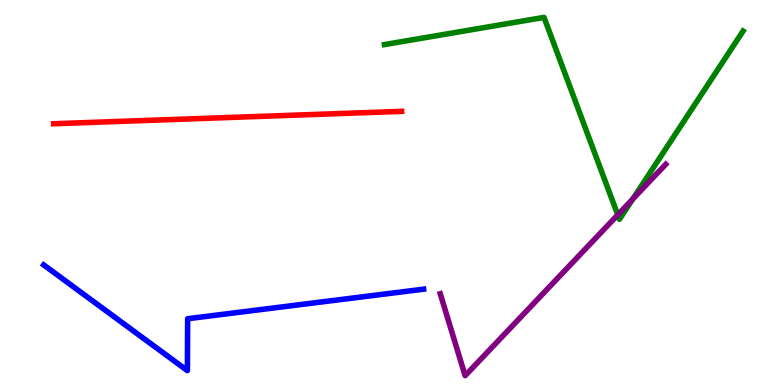[{'lines': ['blue', 'red'], 'intersections': []}, {'lines': ['green', 'red'], 'intersections': []}, {'lines': ['purple', 'red'], 'intersections': []}, {'lines': ['blue', 'green'], 'intersections': []}, {'lines': ['blue', 'purple'], 'intersections': []}, {'lines': ['green', 'purple'], 'intersections': [{'x': 7.97, 'y': 4.42}, {'x': 8.16, 'y': 4.83}]}]